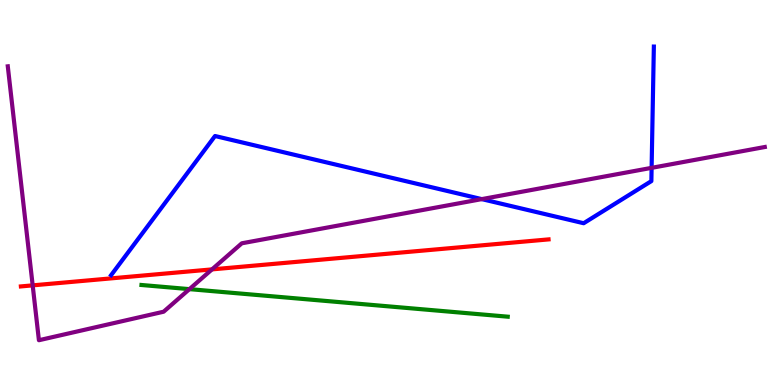[{'lines': ['blue', 'red'], 'intersections': []}, {'lines': ['green', 'red'], 'intersections': []}, {'lines': ['purple', 'red'], 'intersections': [{'x': 0.422, 'y': 2.59}, {'x': 2.74, 'y': 3.0}]}, {'lines': ['blue', 'green'], 'intersections': []}, {'lines': ['blue', 'purple'], 'intersections': [{'x': 6.22, 'y': 4.83}, {'x': 8.41, 'y': 5.64}]}, {'lines': ['green', 'purple'], 'intersections': [{'x': 2.44, 'y': 2.49}]}]